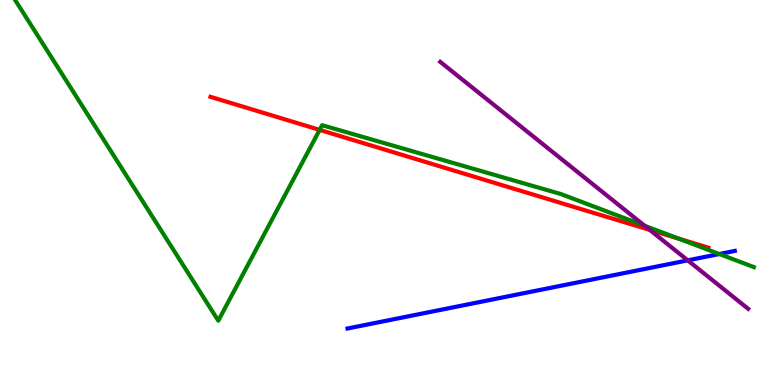[{'lines': ['blue', 'red'], 'intersections': []}, {'lines': ['green', 'red'], 'intersections': [{'x': 4.12, 'y': 6.63}, {'x': 8.76, 'y': 3.8}]}, {'lines': ['purple', 'red'], 'intersections': [{'x': 8.38, 'y': 4.03}]}, {'lines': ['blue', 'green'], 'intersections': [{'x': 9.28, 'y': 3.4}]}, {'lines': ['blue', 'purple'], 'intersections': [{'x': 8.87, 'y': 3.24}]}, {'lines': ['green', 'purple'], 'intersections': [{'x': 8.32, 'y': 4.14}]}]